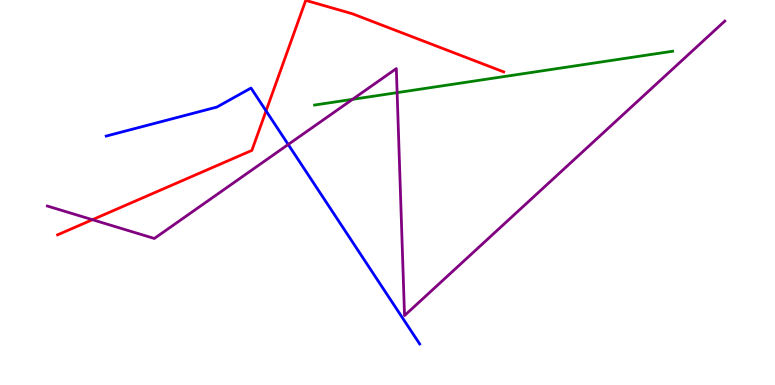[{'lines': ['blue', 'red'], 'intersections': [{'x': 3.43, 'y': 7.12}]}, {'lines': ['green', 'red'], 'intersections': []}, {'lines': ['purple', 'red'], 'intersections': [{'x': 1.19, 'y': 4.29}]}, {'lines': ['blue', 'green'], 'intersections': []}, {'lines': ['blue', 'purple'], 'intersections': [{'x': 3.72, 'y': 6.25}]}, {'lines': ['green', 'purple'], 'intersections': [{'x': 4.55, 'y': 7.42}, {'x': 5.12, 'y': 7.59}]}]